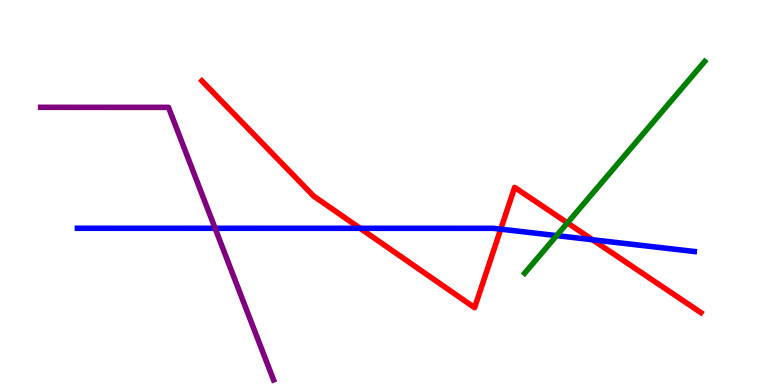[{'lines': ['blue', 'red'], 'intersections': [{'x': 4.65, 'y': 4.07}, {'x': 6.46, 'y': 4.05}, {'x': 7.65, 'y': 3.77}]}, {'lines': ['green', 'red'], 'intersections': [{'x': 7.32, 'y': 4.21}]}, {'lines': ['purple', 'red'], 'intersections': []}, {'lines': ['blue', 'green'], 'intersections': [{'x': 7.18, 'y': 3.88}]}, {'lines': ['blue', 'purple'], 'intersections': [{'x': 2.78, 'y': 4.07}]}, {'lines': ['green', 'purple'], 'intersections': []}]